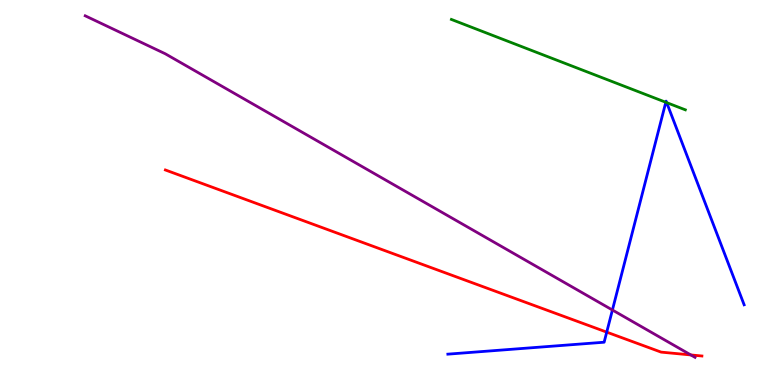[{'lines': ['blue', 'red'], 'intersections': [{'x': 7.83, 'y': 1.37}]}, {'lines': ['green', 'red'], 'intersections': []}, {'lines': ['purple', 'red'], 'intersections': [{'x': 8.91, 'y': 0.781}]}, {'lines': ['blue', 'green'], 'intersections': [{'x': 8.59, 'y': 7.34}, {'x': 8.6, 'y': 7.33}]}, {'lines': ['blue', 'purple'], 'intersections': [{'x': 7.9, 'y': 1.95}]}, {'lines': ['green', 'purple'], 'intersections': []}]